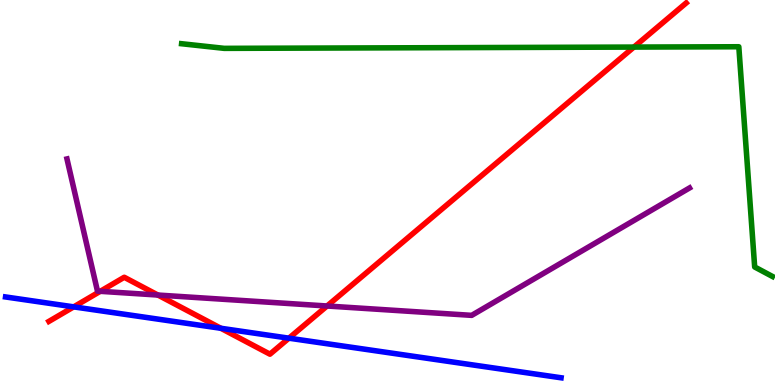[{'lines': ['blue', 'red'], 'intersections': [{'x': 0.951, 'y': 2.03}, {'x': 2.85, 'y': 1.47}, {'x': 3.73, 'y': 1.22}]}, {'lines': ['green', 'red'], 'intersections': [{'x': 8.18, 'y': 8.78}]}, {'lines': ['purple', 'red'], 'intersections': [{'x': 1.29, 'y': 2.43}, {'x': 2.04, 'y': 2.34}, {'x': 4.22, 'y': 2.05}]}, {'lines': ['blue', 'green'], 'intersections': []}, {'lines': ['blue', 'purple'], 'intersections': []}, {'lines': ['green', 'purple'], 'intersections': []}]